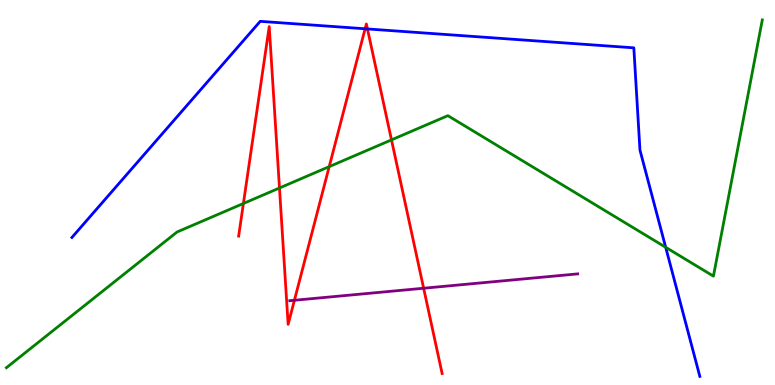[{'lines': ['blue', 'red'], 'intersections': [{'x': 4.71, 'y': 9.25}, {'x': 4.74, 'y': 9.25}]}, {'lines': ['green', 'red'], 'intersections': [{'x': 3.14, 'y': 4.71}, {'x': 3.61, 'y': 5.12}, {'x': 4.25, 'y': 5.67}, {'x': 5.05, 'y': 6.37}]}, {'lines': ['purple', 'red'], 'intersections': [{'x': 3.8, 'y': 2.2}, {'x': 5.47, 'y': 2.51}]}, {'lines': ['blue', 'green'], 'intersections': [{'x': 8.59, 'y': 3.58}]}, {'lines': ['blue', 'purple'], 'intersections': []}, {'lines': ['green', 'purple'], 'intersections': []}]